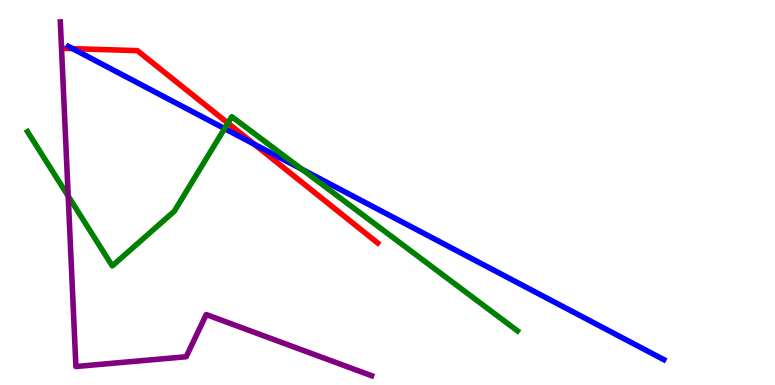[{'lines': ['blue', 'red'], 'intersections': [{'x': 0.937, 'y': 8.74}, {'x': 3.28, 'y': 6.26}]}, {'lines': ['green', 'red'], 'intersections': [{'x': 2.94, 'y': 6.8}]}, {'lines': ['purple', 'red'], 'intersections': []}, {'lines': ['blue', 'green'], 'intersections': [{'x': 2.9, 'y': 6.66}, {'x': 3.9, 'y': 5.6}]}, {'lines': ['blue', 'purple'], 'intersections': []}, {'lines': ['green', 'purple'], 'intersections': [{'x': 0.88, 'y': 4.91}]}]